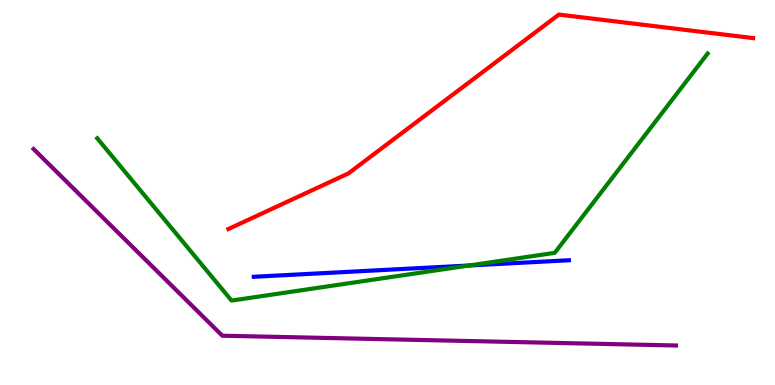[{'lines': ['blue', 'red'], 'intersections': []}, {'lines': ['green', 'red'], 'intersections': []}, {'lines': ['purple', 'red'], 'intersections': []}, {'lines': ['blue', 'green'], 'intersections': [{'x': 6.05, 'y': 3.1}]}, {'lines': ['blue', 'purple'], 'intersections': []}, {'lines': ['green', 'purple'], 'intersections': []}]